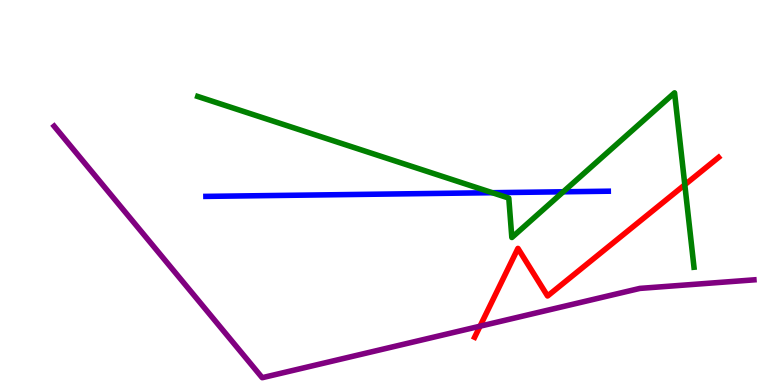[{'lines': ['blue', 'red'], 'intersections': []}, {'lines': ['green', 'red'], 'intersections': [{'x': 8.84, 'y': 5.2}]}, {'lines': ['purple', 'red'], 'intersections': [{'x': 6.19, 'y': 1.53}]}, {'lines': ['blue', 'green'], 'intersections': [{'x': 6.35, 'y': 4.99}, {'x': 7.27, 'y': 5.02}]}, {'lines': ['blue', 'purple'], 'intersections': []}, {'lines': ['green', 'purple'], 'intersections': []}]